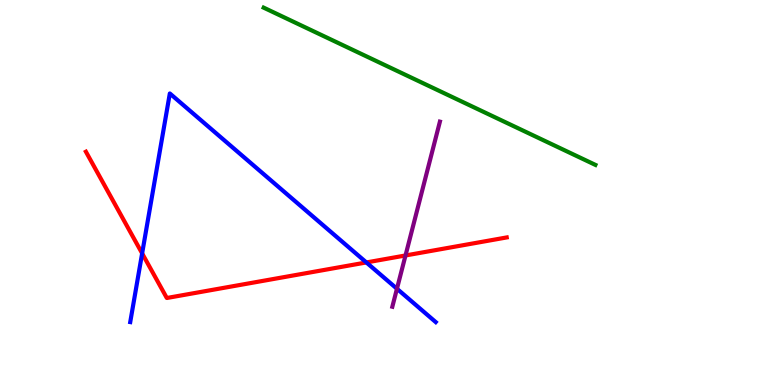[{'lines': ['blue', 'red'], 'intersections': [{'x': 1.83, 'y': 3.42}, {'x': 4.73, 'y': 3.18}]}, {'lines': ['green', 'red'], 'intersections': []}, {'lines': ['purple', 'red'], 'intersections': [{'x': 5.23, 'y': 3.36}]}, {'lines': ['blue', 'green'], 'intersections': []}, {'lines': ['blue', 'purple'], 'intersections': [{'x': 5.12, 'y': 2.5}]}, {'lines': ['green', 'purple'], 'intersections': []}]